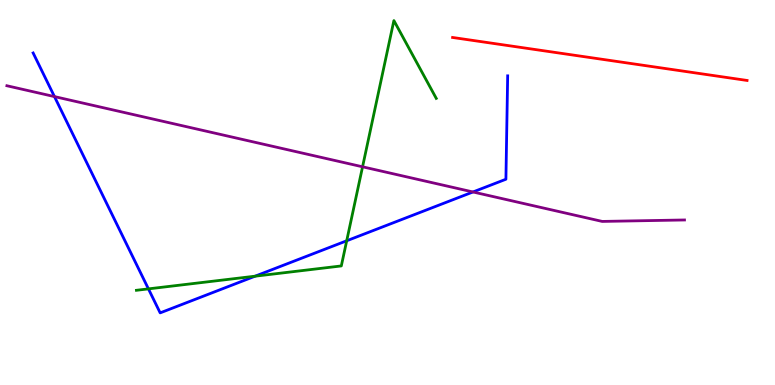[{'lines': ['blue', 'red'], 'intersections': []}, {'lines': ['green', 'red'], 'intersections': []}, {'lines': ['purple', 'red'], 'intersections': []}, {'lines': ['blue', 'green'], 'intersections': [{'x': 1.92, 'y': 2.5}, {'x': 3.29, 'y': 2.83}, {'x': 4.47, 'y': 3.75}]}, {'lines': ['blue', 'purple'], 'intersections': [{'x': 0.703, 'y': 7.49}, {'x': 6.1, 'y': 5.01}]}, {'lines': ['green', 'purple'], 'intersections': [{'x': 4.68, 'y': 5.67}]}]